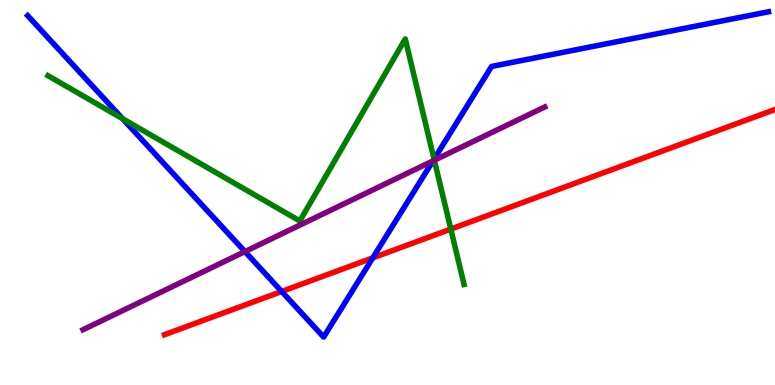[{'lines': ['blue', 'red'], 'intersections': [{'x': 3.63, 'y': 2.43}, {'x': 4.81, 'y': 3.3}]}, {'lines': ['green', 'red'], 'intersections': [{'x': 5.82, 'y': 4.05}]}, {'lines': ['purple', 'red'], 'intersections': []}, {'lines': ['blue', 'green'], 'intersections': [{'x': 1.58, 'y': 6.92}, {'x': 5.6, 'y': 5.87}]}, {'lines': ['blue', 'purple'], 'intersections': [{'x': 3.16, 'y': 3.47}, {'x': 5.59, 'y': 5.82}]}, {'lines': ['green', 'purple'], 'intersections': [{'x': 5.6, 'y': 5.84}]}]